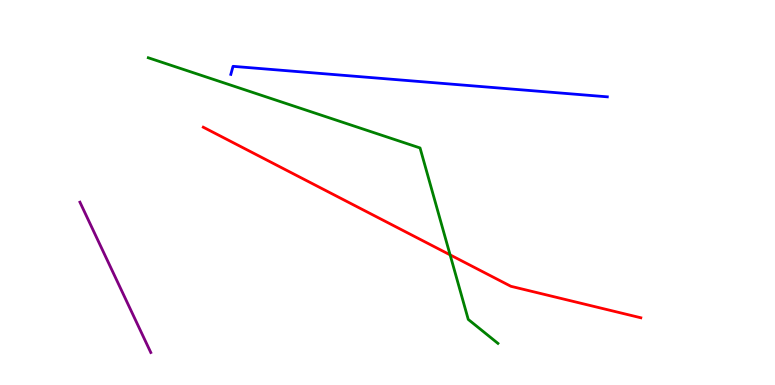[{'lines': ['blue', 'red'], 'intersections': []}, {'lines': ['green', 'red'], 'intersections': [{'x': 5.81, 'y': 3.38}]}, {'lines': ['purple', 'red'], 'intersections': []}, {'lines': ['blue', 'green'], 'intersections': []}, {'lines': ['blue', 'purple'], 'intersections': []}, {'lines': ['green', 'purple'], 'intersections': []}]